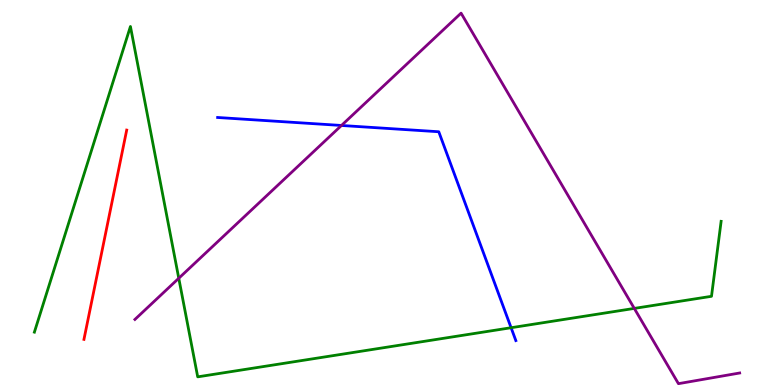[{'lines': ['blue', 'red'], 'intersections': []}, {'lines': ['green', 'red'], 'intersections': []}, {'lines': ['purple', 'red'], 'intersections': []}, {'lines': ['blue', 'green'], 'intersections': [{'x': 6.59, 'y': 1.49}]}, {'lines': ['blue', 'purple'], 'intersections': [{'x': 4.41, 'y': 6.74}]}, {'lines': ['green', 'purple'], 'intersections': [{'x': 2.31, 'y': 2.77}, {'x': 8.18, 'y': 1.99}]}]